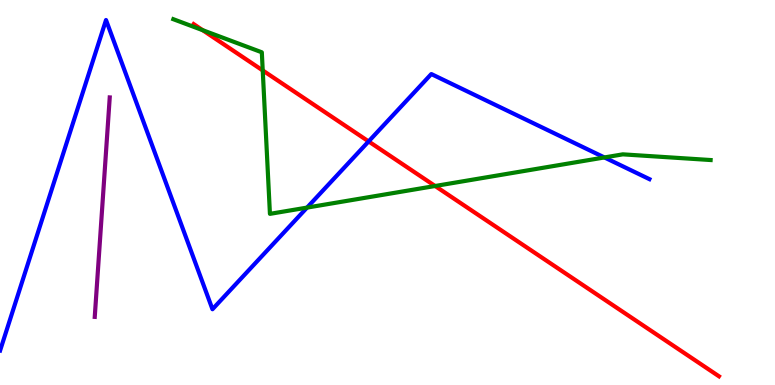[{'lines': ['blue', 'red'], 'intersections': [{'x': 4.76, 'y': 6.33}]}, {'lines': ['green', 'red'], 'intersections': [{'x': 2.62, 'y': 9.22}, {'x': 3.39, 'y': 8.17}, {'x': 5.61, 'y': 5.17}]}, {'lines': ['purple', 'red'], 'intersections': []}, {'lines': ['blue', 'green'], 'intersections': [{'x': 3.96, 'y': 4.61}, {'x': 7.8, 'y': 5.91}]}, {'lines': ['blue', 'purple'], 'intersections': []}, {'lines': ['green', 'purple'], 'intersections': []}]